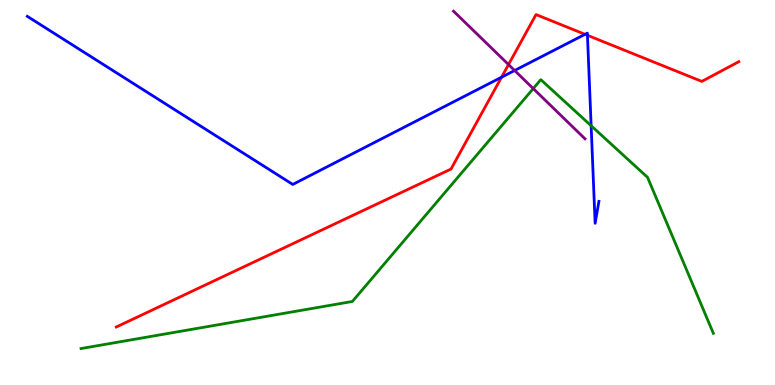[{'lines': ['blue', 'red'], 'intersections': [{'x': 6.47, 'y': 7.99}, {'x': 7.55, 'y': 9.11}, {'x': 7.58, 'y': 9.08}]}, {'lines': ['green', 'red'], 'intersections': []}, {'lines': ['purple', 'red'], 'intersections': [{'x': 6.56, 'y': 8.32}]}, {'lines': ['blue', 'green'], 'intersections': [{'x': 7.63, 'y': 6.73}]}, {'lines': ['blue', 'purple'], 'intersections': [{'x': 6.64, 'y': 8.17}]}, {'lines': ['green', 'purple'], 'intersections': [{'x': 6.88, 'y': 7.7}]}]